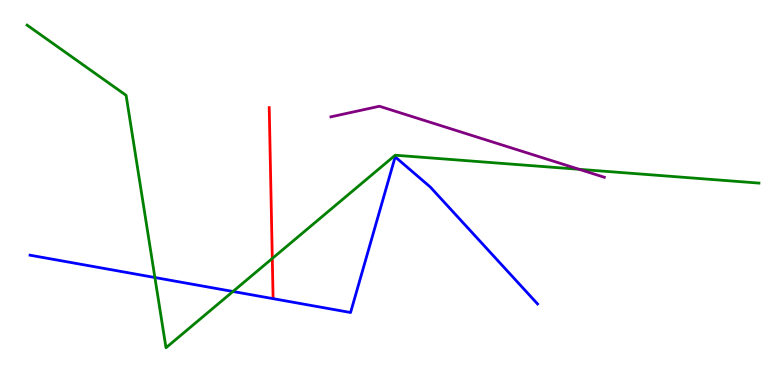[{'lines': ['blue', 'red'], 'intersections': []}, {'lines': ['green', 'red'], 'intersections': [{'x': 3.51, 'y': 3.29}]}, {'lines': ['purple', 'red'], 'intersections': []}, {'lines': ['blue', 'green'], 'intersections': [{'x': 2.0, 'y': 2.79}, {'x': 3.01, 'y': 2.43}]}, {'lines': ['blue', 'purple'], 'intersections': []}, {'lines': ['green', 'purple'], 'intersections': [{'x': 7.47, 'y': 5.6}]}]